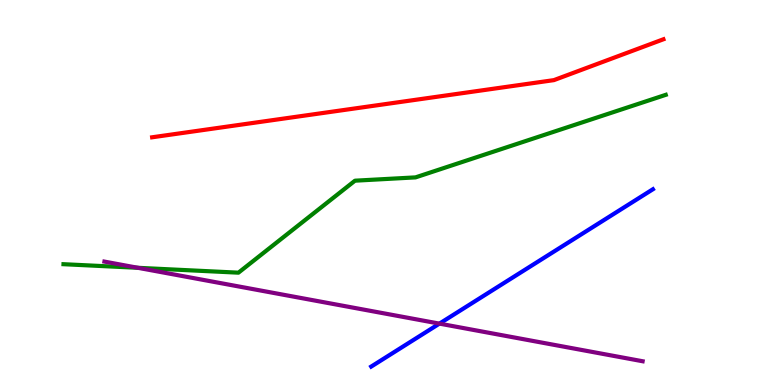[{'lines': ['blue', 'red'], 'intersections': []}, {'lines': ['green', 'red'], 'intersections': []}, {'lines': ['purple', 'red'], 'intersections': []}, {'lines': ['blue', 'green'], 'intersections': []}, {'lines': ['blue', 'purple'], 'intersections': [{'x': 5.67, 'y': 1.59}]}, {'lines': ['green', 'purple'], 'intersections': [{'x': 1.78, 'y': 3.04}]}]